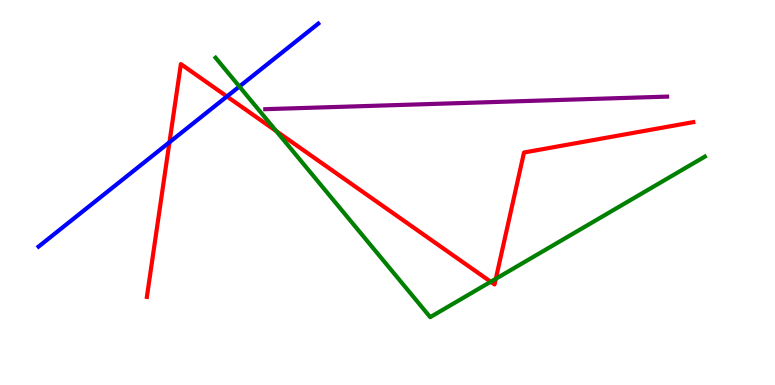[{'lines': ['blue', 'red'], 'intersections': [{'x': 2.19, 'y': 6.3}, {'x': 2.93, 'y': 7.49}]}, {'lines': ['green', 'red'], 'intersections': [{'x': 3.57, 'y': 6.59}, {'x': 6.33, 'y': 2.68}, {'x': 6.4, 'y': 2.76}]}, {'lines': ['purple', 'red'], 'intersections': []}, {'lines': ['blue', 'green'], 'intersections': [{'x': 3.09, 'y': 7.75}]}, {'lines': ['blue', 'purple'], 'intersections': []}, {'lines': ['green', 'purple'], 'intersections': []}]